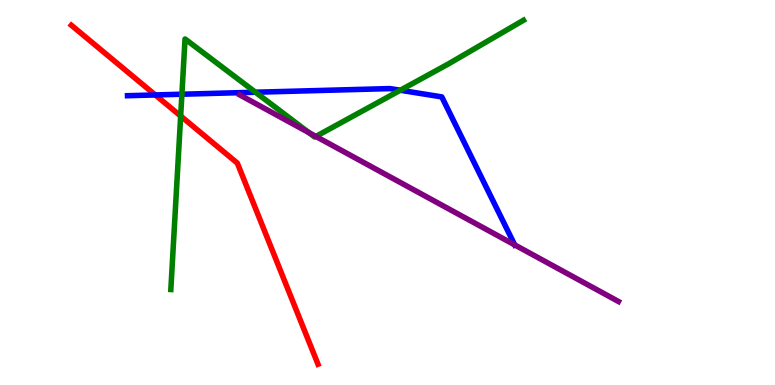[{'lines': ['blue', 'red'], 'intersections': [{'x': 2.0, 'y': 7.53}]}, {'lines': ['green', 'red'], 'intersections': [{'x': 2.33, 'y': 6.99}]}, {'lines': ['purple', 'red'], 'intersections': []}, {'lines': ['blue', 'green'], 'intersections': [{'x': 2.35, 'y': 7.55}, {'x': 3.3, 'y': 7.6}, {'x': 5.17, 'y': 7.66}]}, {'lines': ['blue', 'purple'], 'intersections': [{'x': 6.64, 'y': 3.64}]}, {'lines': ['green', 'purple'], 'intersections': [{'x': 3.99, 'y': 6.56}, {'x': 4.08, 'y': 6.46}]}]